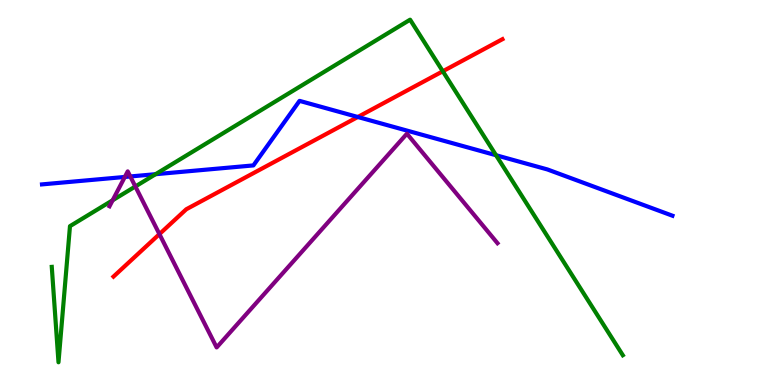[{'lines': ['blue', 'red'], 'intersections': [{'x': 4.62, 'y': 6.96}]}, {'lines': ['green', 'red'], 'intersections': [{'x': 5.71, 'y': 8.15}]}, {'lines': ['purple', 'red'], 'intersections': [{'x': 2.06, 'y': 3.92}]}, {'lines': ['blue', 'green'], 'intersections': [{'x': 2.01, 'y': 5.48}, {'x': 6.4, 'y': 5.97}]}, {'lines': ['blue', 'purple'], 'intersections': [{'x': 1.61, 'y': 5.4}, {'x': 1.68, 'y': 5.42}]}, {'lines': ['green', 'purple'], 'intersections': [{'x': 1.45, 'y': 4.8}, {'x': 1.75, 'y': 5.16}]}]